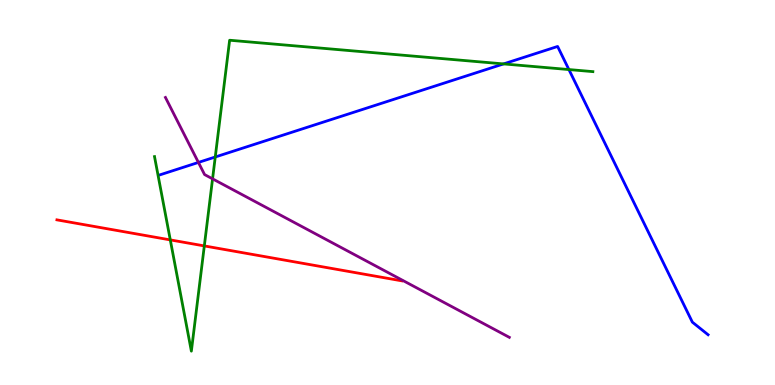[{'lines': ['blue', 'red'], 'intersections': []}, {'lines': ['green', 'red'], 'intersections': [{'x': 2.2, 'y': 3.77}, {'x': 2.64, 'y': 3.61}]}, {'lines': ['purple', 'red'], 'intersections': []}, {'lines': ['blue', 'green'], 'intersections': [{'x': 2.78, 'y': 5.92}, {'x': 6.5, 'y': 8.34}, {'x': 7.34, 'y': 8.19}]}, {'lines': ['blue', 'purple'], 'intersections': [{'x': 2.56, 'y': 5.78}]}, {'lines': ['green', 'purple'], 'intersections': [{'x': 2.74, 'y': 5.35}]}]